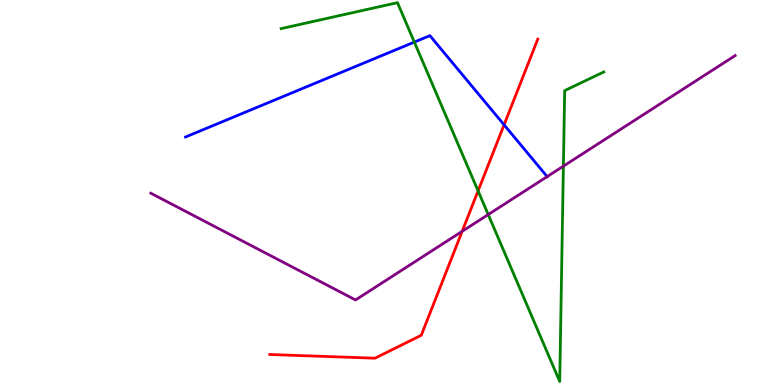[{'lines': ['blue', 'red'], 'intersections': [{'x': 6.5, 'y': 6.76}]}, {'lines': ['green', 'red'], 'intersections': [{'x': 6.17, 'y': 5.04}]}, {'lines': ['purple', 'red'], 'intersections': [{'x': 5.96, 'y': 3.99}]}, {'lines': ['blue', 'green'], 'intersections': [{'x': 5.35, 'y': 8.91}]}, {'lines': ['blue', 'purple'], 'intersections': [{'x': 7.06, 'y': 5.41}]}, {'lines': ['green', 'purple'], 'intersections': [{'x': 6.3, 'y': 4.43}, {'x': 7.27, 'y': 5.68}]}]